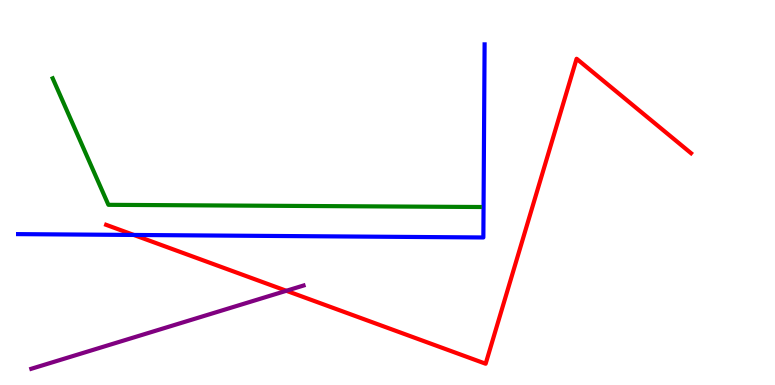[{'lines': ['blue', 'red'], 'intersections': [{'x': 1.73, 'y': 3.9}]}, {'lines': ['green', 'red'], 'intersections': []}, {'lines': ['purple', 'red'], 'intersections': [{'x': 3.69, 'y': 2.45}]}, {'lines': ['blue', 'green'], 'intersections': []}, {'lines': ['blue', 'purple'], 'intersections': []}, {'lines': ['green', 'purple'], 'intersections': []}]